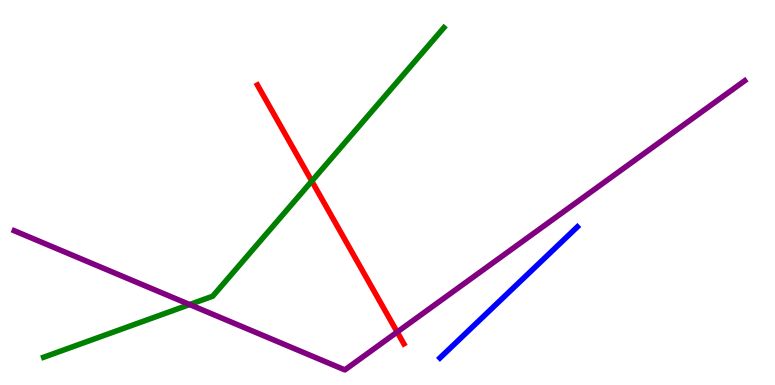[{'lines': ['blue', 'red'], 'intersections': []}, {'lines': ['green', 'red'], 'intersections': [{'x': 4.02, 'y': 5.3}]}, {'lines': ['purple', 'red'], 'intersections': [{'x': 5.13, 'y': 1.38}]}, {'lines': ['blue', 'green'], 'intersections': []}, {'lines': ['blue', 'purple'], 'intersections': []}, {'lines': ['green', 'purple'], 'intersections': [{'x': 2.45, 'y': 2.09}]}]